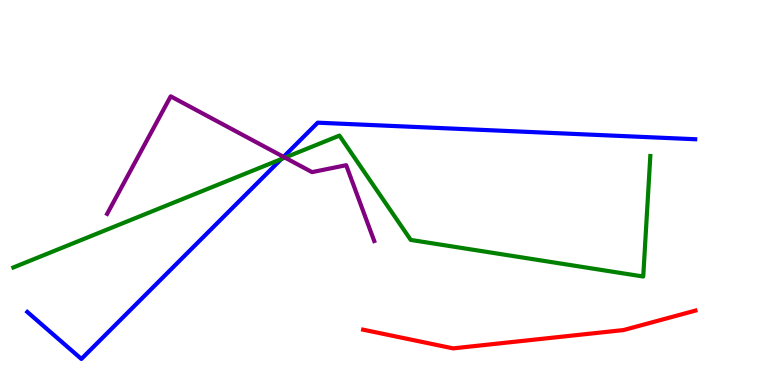[{'lines': ['blue', 'red'], 'intersections': []}, {'lines': ['green', 'red'], 'intersections': []}, {'lines': ['purple', 'red'], 'intersections': []}, {'lines': ['blue', 'green'], 'intersections': [{'x': 3.63, 'y': 5.87}]}, {'lines': ['blue', 'purple'], 'intersections': [{'x': 3.66, 'y': 5.93}]}, {'lines': ['green', 'purple'], 'intersections': [{'x': 3.68, 'y': 5.91}]}]